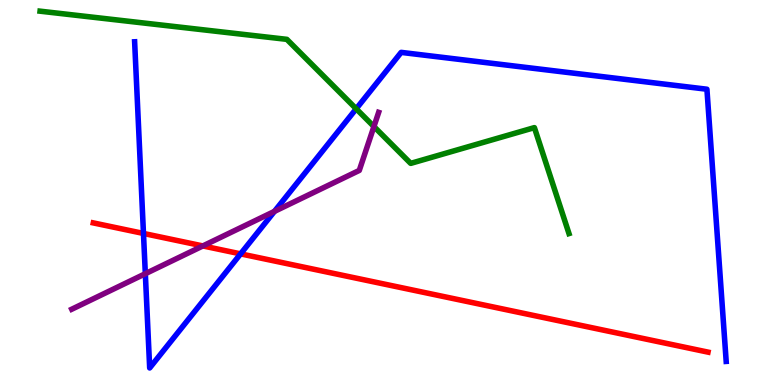[{'lines': ['blue', 'red'], 'intersections': [{'x': 1.85, 'y': 3.94}, {'x': 3.1, 'y': 3.41}]}, {'lines': ['green', 'red'], 'intersections': []}, {'lines': ['purple', 'red'], 'intersections': [{'x': 2.62, 'y': 3.61}]}, {'lines': ['blue', 'green'], 'intersections': [{'x': 4.6, 'y': 7.17}]}, {'lines': ['blue', 'purple'], 'intersections': [{'x': 1.88, 'y': 2.89}, {'x': 3.54, 'y': 4.51}]}, {'lines': ['green', 'purple'], 'intersections': [{'x': 4.82, 'y': 6.71}]}]